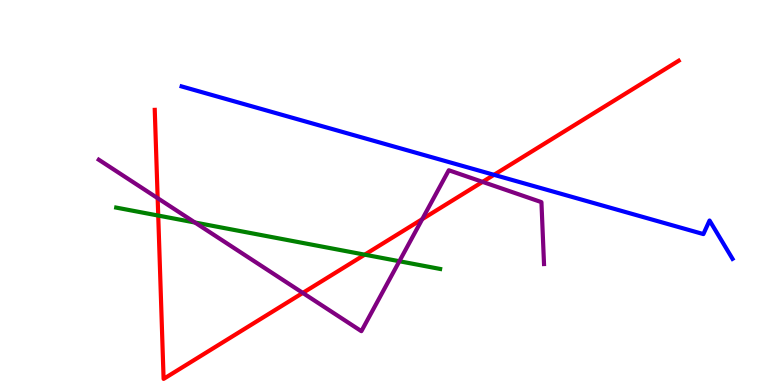[{'lines': ['blue', 'red'], 'intersections': [{'x': 6.37, 'y': 5.46}]}, {'lines': ['green', 'red'], 'intersections': [{'x': 2.04, 'y': 4.4}, {'x': 4.71, 'y': 3.39}]}, {'lines': ['purple', 'red'], 'intersections': [{'x': 2.03, 'y': 4.85}, {'x': 3.91, 'y': 2.39}, {'x': 5.45, 'y': 4.31}, {'x': 6.23, 'y': 5.28}]}, {'lines': ['blue', 'green'], 'intersections': []}, {'lines': ['blue', 'purple'], 'intersections': []}, {'lines': ['green', 'purple'], 'intersections': [{'x': 2.52, 'y': 4.22}, {'x': 5.15, 'y': 3.21}]}]